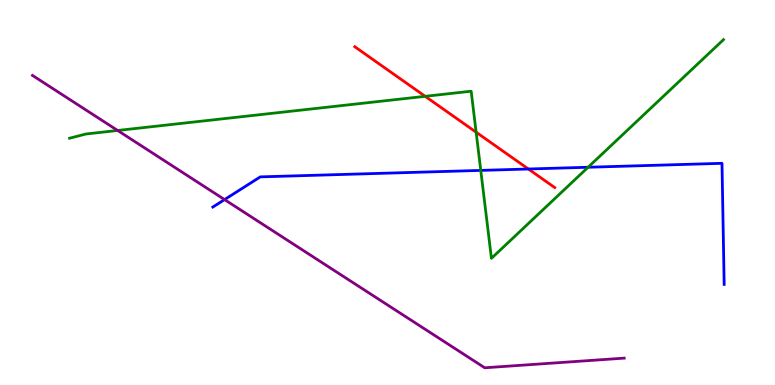[{'lines': ['blue', 'red'], 'intersections': [{'x': 6.82, 'y': 5.61}]}, {'lines': ['green', 'red'], 'intersections': [{'x': 5.49, 'y': 7.5}, {'x': 6.14, 'y': 6.57}]}, {'lines': ['purple', 'red'], 'intersections': []}, {'lines': ['blue', 'green'], 'intersections': [{'x': 6.2, 'y': 5.57}, {'x': 7.59, 'y': 5.66}]}, {'lines': ['blue', 'purple'], 'intersections': [{'x': 2.9, 'y': 4.82}]}, {'lines': ['green', 'purple'], 'intersections': [{'x': 1.52, 'y': 6.61}]}]